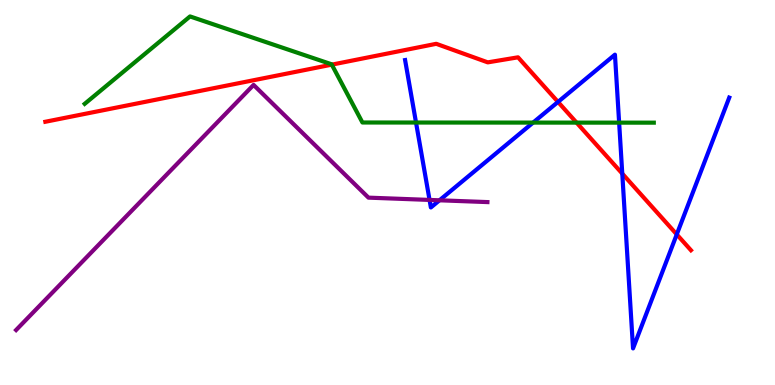[{'lines': ['blue', 'red'], 'intersections': [{'x': 7.2, 'y': 7.35}, {'x': 8.03, 'y': 5.49}, {'x': 8.73, 'y': 3.91}]}, {'lines': ['green', 'red'], 'intersections': [{'x': 4.28, 'y': 8.32}, {'x': 7.44, 'y': 6.82}]}, {'lines': ['purple', 'red'], 'intersections': []}, {'lines': ['blue', 'green'], 'intersections': [{'x': 5.37, 'y': 6.82}, {'x': 6.88, 'y': 6.82}, {'x': 7.99, 'y': 6.81}]}, {'lines': ['blue', 'purple'], 'intersections': [{'x': 5.54, 'y': 4.81}, {'x': 5.67, 'y': 4.8}]}, {'lines': ['green', 'purple'], 'intersections': []}]